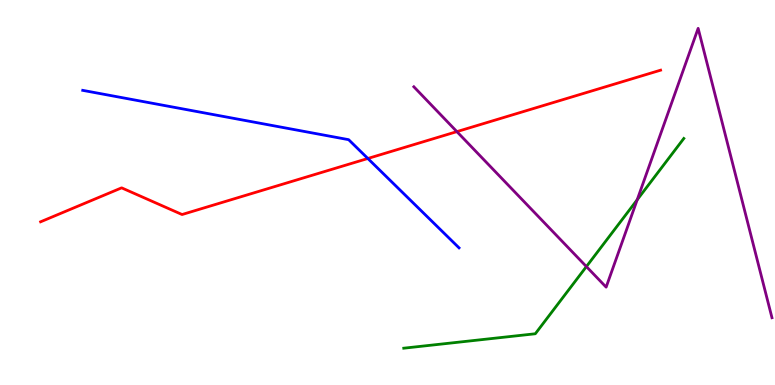[{'lines': ['blue', 'red'], 'intersections': [{'x': 4.75, 'y': 5.88}]}, {'lines': ['green', 'red'], 'intersections': []}, {'lines': ['purple', 'red'], 'intersections': [{'x': 5.9, 'y': 6.58}]}, {'lines': ['blue', 'green'], 'intersections': []}, {'lines': ['blue', 'purple'], 'intersections': []}, {'lines': ['green', 'purple'], 'intersections': [{'x': 7.57, 'y': 3.08}, {'x': 8.22, 'y': 4.81}]}]